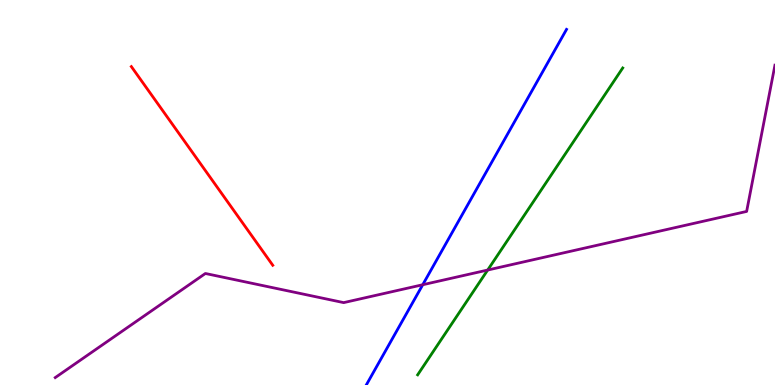[{'lines': ['blue', 'red'], 'intersections': []}, {'lines': ['green', 'red'], 'intersections': []}, {'lines': ['purple', 'red'], 'intersections': []}, {'lines': ['blue', 'green'], 'intersections': []}, {'lines': ['blue', 'purple'], 'intersections': [{'x': 5.45, 'y': 2.6}]}, {'lines': ['green', 'purple'], 'intersections': [{'x': 6.29, 'y': 2.99}]}]